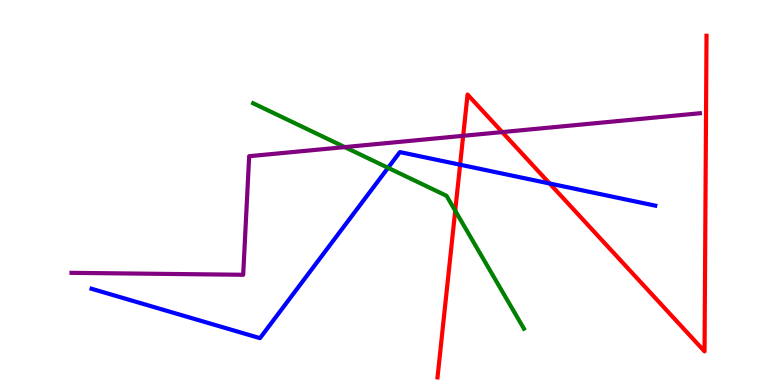[{'lines': ['blue', 'red'], 'intersections': [{'x': 5.94, 'y': 5.72}, {'x': 7.09, 'y': 5.23}]}, {'lines': ['green', 'red'], 'intersections': [{'x': 5.87, 'y': 4.53}]}, {'lines': ['purple', 'red'], 'intersections': [{'x': 5.98, 'y': 6.47}, {'x': 6.48, 'y': 6.57}]}, {'lines': ['blue', 'green'], 'intersections': [{'x': 5.01, 'y': 5.64}]}, {'lines': ['blue', 'purple'], 'intersections': []}, {'lines': ['green', 'purple'], 'intersections': [{'x': 4.45, 'y': 6.18}]}]